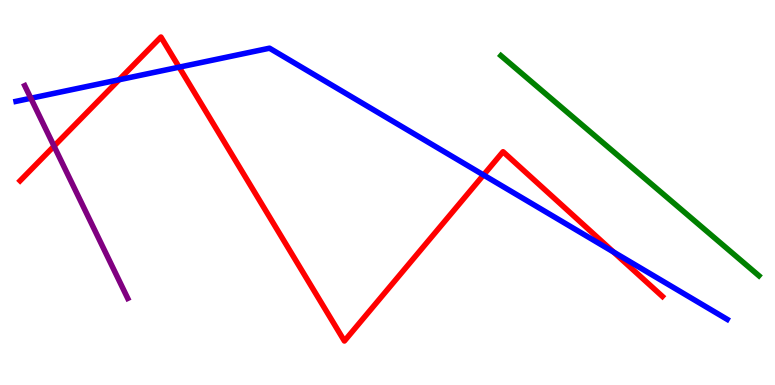[{'lines': ['blue', 'red'], 'intersections': [{'x': 1.54, 'y': 7.93}, {'x': 2.31, 'y': 8.26}, {'x': 6.24, 'y': 5.45}, {'x': 7.92, 'y': 3.46}]}, {'lines': ['green', 'red'], 'intersections': []}, {'lines': ['purple', 'red'], 'intersections': [{'x': 0.697, 'y': 6.2}]}, {'lines': ['blue', 'green'], 'intersections': []}, {'lines': ['blue', 'purple'], 'intersections': [{'x': 0.398, 'y': 7.45}]}, {'lines': ['green', 'purple'], 'intersections': []}]